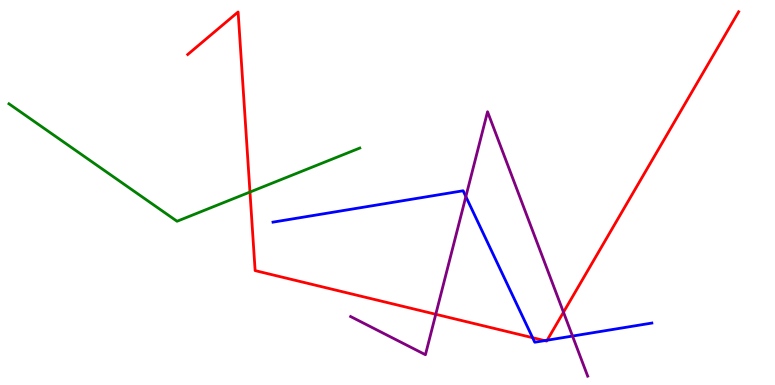[{'lines': ['blue', 'red'], 'intersections': [{'x': 6.87, 'y': 1.23}, {'x': 7.03, 'y': 1.15}, {'x': 7.06, 'y': 1.16}]}, {'lines': ['green', 'red'], 'intersections': [{'x': 3.23, 'y': 5.01}]}, {'lines': ['purple', 'red'], 'intersections': [{'x': 5.62, 'y': 1.84}, {'x': 7.27, 'y': 1.89}]}, {'lines': ['blue', 'green'], 'intersections': []}, {'lines': ['blue', 'purple'], 'intersections': [{'x': 6.01, 'y': 4.89}, {'x': 7.39, 'y': 1.27}]}, {'lines': ['green', 'purple'], 'intersections': []}]